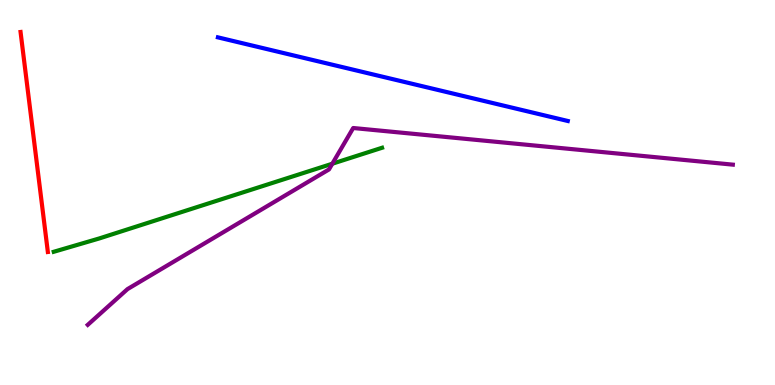[{'lines': ['blue', 'red'], 'intersections': []}, {'lines': ['green', 'red'], 'intersections': []}, {'lines': ['purple', 'red'], 'intersections': []}, {'lines': ['blue', 'green'], 'intersections': []}, {'lines': ['blue', 'purple'], 'intersections': []}, {'lines': ['green', 'purple'], 'intersections': [{'x': 4.29, 'y': 5.75}]}]